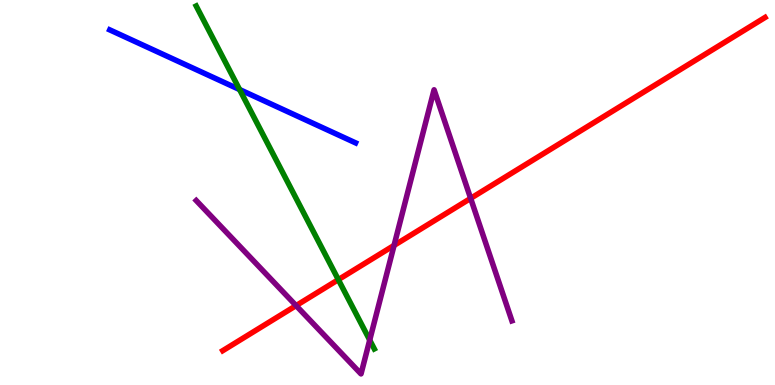[{'lines': ['blue', 'red'], 'intersections': []}, {'lines': ['green', 'red'], 'intersections': [{'x': 4.37, 'y': 2.74}]}, {'lines': ['purple', 'red'], 'intersections': [{'x': 3.82, 'y': 2.06}, {'x': 5.08, 'y': 3.63}, {'x': 6.07, 'y': 4.85}]}, {'lines': ['blue', 'green'], 'intersections': [{'x': 3.09, 'y': 7.67}]}, {'lines': ['blue', 'purple'], 'intersections': []}, {'lines': ['green', 'purple'], 'intersections': [{'x': 4.77, 'y': 1.17}]}]